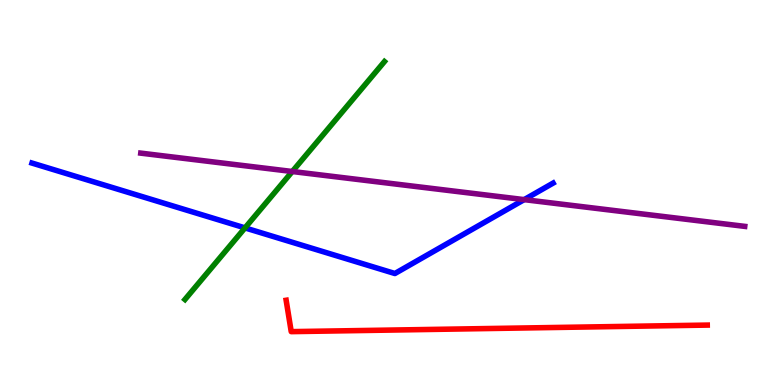[{'lines': ['blue', 'red'], 'intersections': []}, {'lines': ['green', 'red'], 'intersections': []}, {'lines': ['purple', 'red'], 'intersections': []}, {'lines': ['blue', 'green'], 'intersections': [{'x': 3.16, 'y': 4.08}]}, {'lines': ['blue', 'purple'], 'intersections': [{'x': 6.76, 'y': 4.81}]}, {'lines': ['green', 'purple'], 'intersections': [{'x': 3.77, 'y': 5.55}]}]